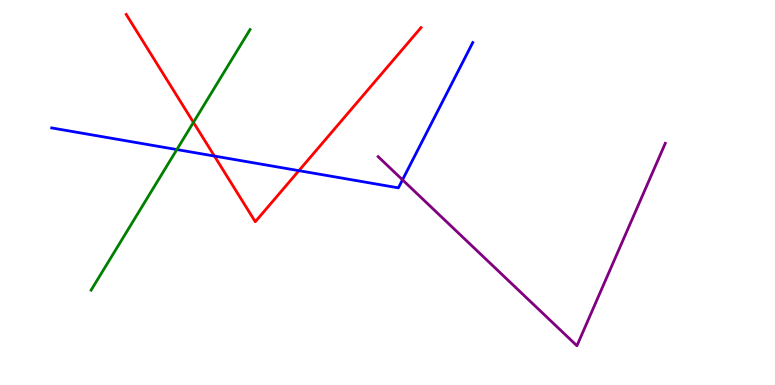[{'lines': ['blue', 'red'], 'intersections': [{'x': 2.77, 'y': 5.95}, {'x': 3.86, 'y': 5.57}]}, {'lines': ['green', 'red'], 'intersections': [{'x': 2.5, 'y': 6.82}]}, {'lines': ['purple', 'red'], 'intersections': []}, {'lines': ['blue', 'green'], 'intersections': [{'x': 2.28, 'y': 6.12}]}, {'lines': ['blue', 'purple'], 'intersections': [{'x': 5.19, 'y': 5.33}]}, {'lines': ['green', 'purple'], 'intersections': []}]